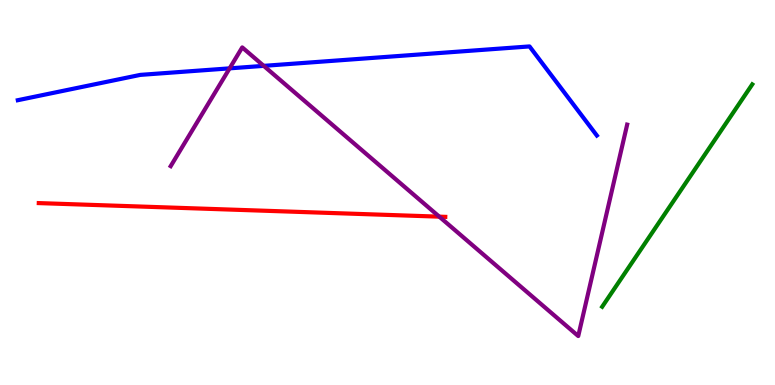[{'lines': ['blue', 'red'], 'intersections': []}, {'lines': ['green', 'red'], 'intersections': []}, {'lines': ['purple', 'red'], 'intersections': [{'x': 5.67, 'y': 4.37}]}, {'lines': ['blue', 'green'], 'intersections': []}, {'lines': ['blue', 'purple'], 'intersections': [{'x': 2.96, 'y': 8.22}, {'x': 3.4, 'y': 8.29}]}, {'lines': ['green', 'purple'], 'intersections': []}]